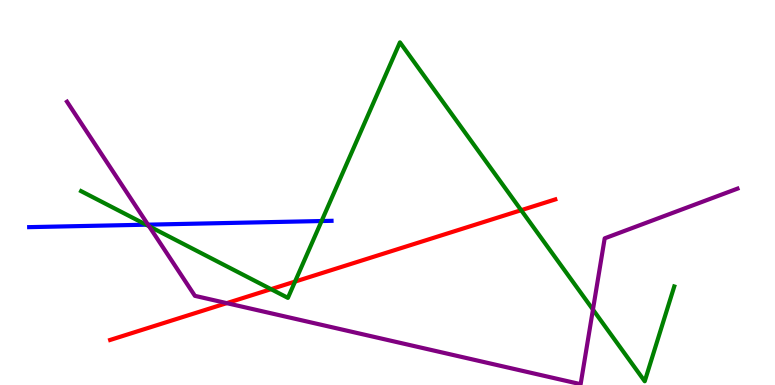[{'lines': ['blue', 'red'], 'intersections': []}, {'lines': ['green', 'red'], 'intersections': [{'x': 3.5, 'y': 2.49}, {'x': 3.81, 'y': 2.69}, {'x': 6.72, 'y': 4.54}]}, {'lines': ['purple', 'red'], 'intersections': [{'x': 2.93, 'y': 2.13}]}, {'lines': ['blue', 'green'], 'intersections': [{'x': 1.89, 'y': 4.16}, {'x': 4.15, 'y': 4.26}]}, {'lines': ['blue', 'purple'], 'intersections': [{'x': 1.91, 'y': 4.16}]}, {'lines': ['green', 'purple'], 'intersections': [{'x': 1.92, 'y': 4.12}, {'x': 7.65, 'y': 1.96}]}]